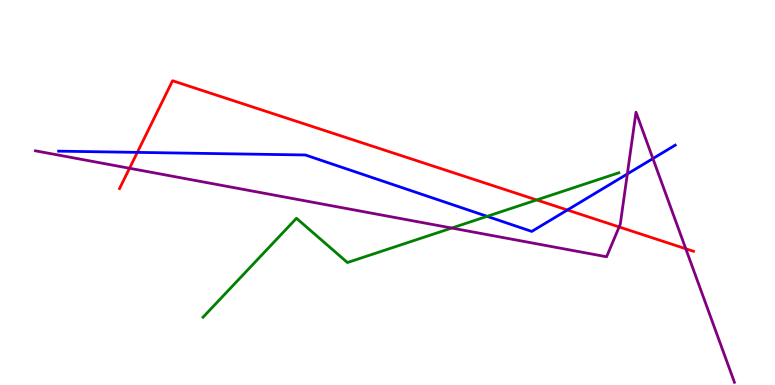[{'lines': ['blue', 'red'], 'intersections': [{'x': 1.77, 'y': 6.04}, {'x': 7.32, 'y': 4.55}]}, {'lines': ['green', 'red'], 'intersections': [{'x': 6.92, 'y': 4.81}]}, {'lines': ['purple', 'red'], 'intersections': [{'x': 1.67, 'y': 5.63}, {'x': 7.99, 'y': 4.11}, {'x': 8.85, 'y': 3.54}]}, {'lines': ['blue', 'green'], 'intersections': [{'x': 6.29, 'y': 4.38}]}, {'lines': ['blue', 'purple'], 'intersections': [{'x': 8.09, 'y': 5.48}, {'x': 8.42, 'y': 5.88}]}, {'lines': ['green', 'purple'], 'intersections': [{'x': 5.83, 'y': 4.08}]}]